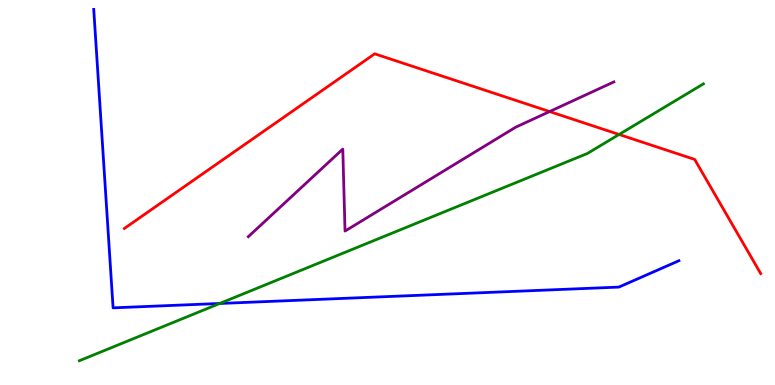[{'lines': ['blue', 'red'], 'intersections': []}, {'lines': ['green', 'red'], 'intersections': [{'x': 7.99, 'y': 6.51}]}, {'lines': ['purple', 'red'], 'intersections': [{'x': 7.09, 'y': 7.1}]}, {'lines': ['blue', 'green'], 'intersections': [{'x': 2.84, 'y': 2.12}]}, {'lines': ['blue', 'purple'], 'intersections': []}, {'lines': ['green', 'purple'], 'intersections': []}]